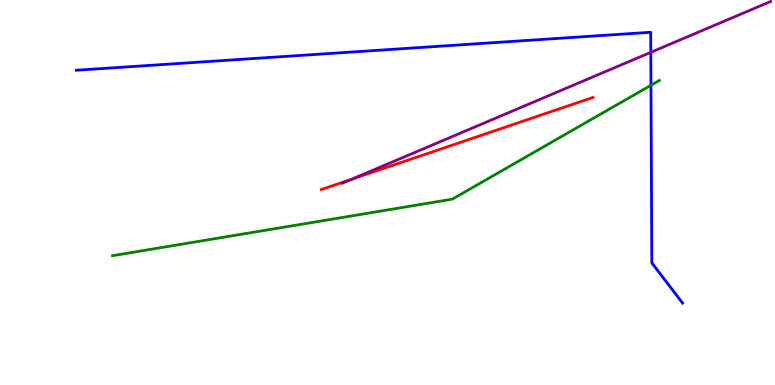[{'lines': ['blue', 'red'], 'intersections': []}, {'lines': ['green', 'red'], 'intersections': []}, {'lines': ['purple', 'red'], 'intersections': [{'x': 4.54, 'y': 5.34}]}, {'lines': ['blue', 'green'], 'intersections': [{'x': 8.4, 'y': 7.79}]}, {'lines': ['blue', 'purple'], 'intersections': [{'x': 8.4, 'y': 8.64}]}, {'lines': ['green', 'purple'], 'intersections': []}]